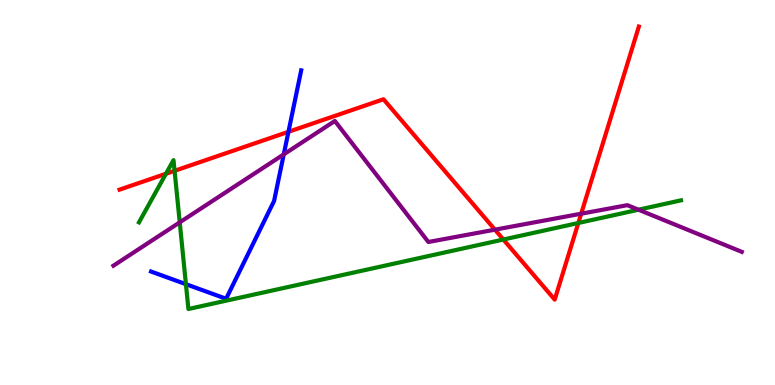[{'lines': ['blue', 'red'], 'intersections': [{'x': 3.72, 'y': 6.58}]}, {'lines': ['green', 'red'], 'intersections': [{'x': 2.14, 'y': 5.49}, {'x': 2.25, 'y': 5.56}, {'x': 6.49, 'y': 3.78}, {'x': 7.46, 'y': 4.21}]}, {'lines': ['purple', 'red'], 'intersections': [{'x': 6.39, 'y': 4.03}, {'x': 7.5, 'y': 4.45}]}, {'lines': ['blue', 'green'], 'intersections': [{'x': 2.4, 'y': 2.62}]}, {'lines': ['blue', 'purple'], 'intersections': [{'x': 3.66, 'y': 5.99}]}, {'lines': ['green', 'purple'], 'intersections': [{'x': 2.32, 'y': 4.22}, {'x': 8.24, 'y': 4.55}]}]